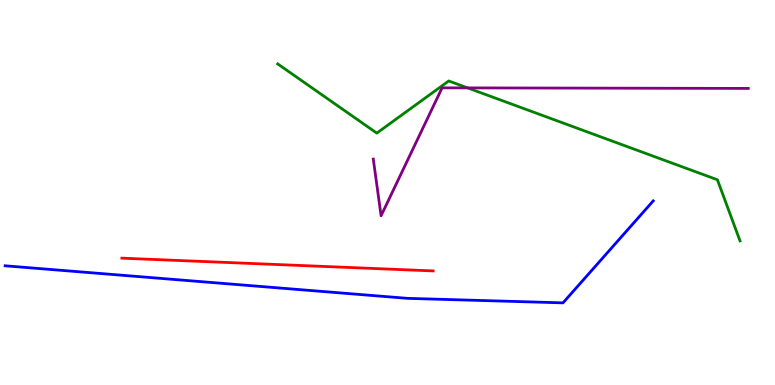[{'lines': ['blue', 'red'], 'intersections': []}, {'lines': ['green', 'red'], 'intersections': []}, {'lines': ['purple', 'red'], 'intersections': []}, {'lines': ['blue', 'green'], 'intersections': []}, {'lines': ['blue', 'purple'], 'intersections': []}, {'lines': ['green', 'purple'], 'intersections': [{'x': 6.03, 'y': 7.72}]}]